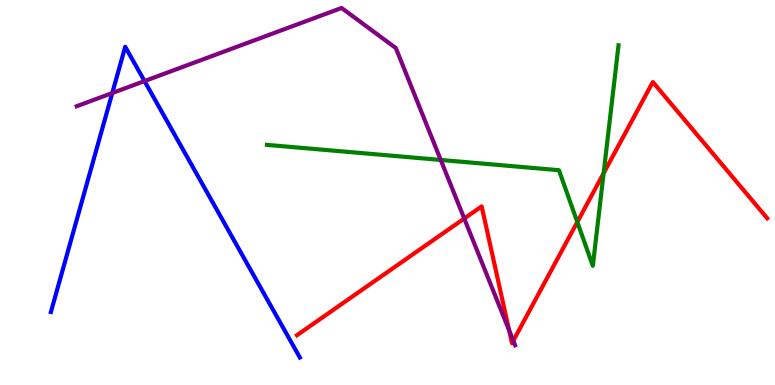[{'lines': ['blue', 'red'], 'intersections': []}, {'lines': ['green', 'red'], 'intersections': [{'x': 7.45, 'y': 4.23}, {'x': 7.79, 'y': 5.5}]}, {'lines': ['purple', 'red'], 'intersections': [{'x': 5.99, 'y': 4.32}, {'x': 6.57, 'y': 1.42}, {'x': 6.62, 'y': 1.15}]}, {'lines': ['blue', 'green'], 'intersections': []}, {'lines': ['blue', 'purple'], 'intersections': [{'x': 1.45, 'y': 7.58}, {'x': 1.86, 'y': 7.89}]}, {'lines': ['green', 'purple'], 'intersections': [{'x': 5.69, 'y': 5.85}]}]